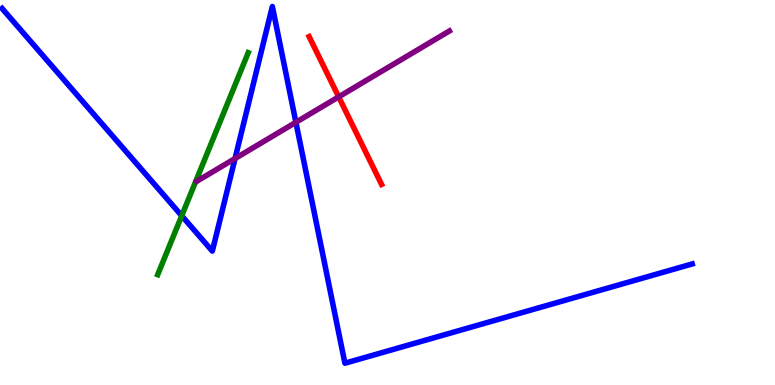[{'lines': ['blue', 'red'], 'intersections': []}, {'lines': ['green', 'red'], 'intersections': []}, {'lines': ['purple', 'red'], 'intersections': [{'x': 4.37, 'y': 7.48}]}, {'lines': ['blue', 'green'], 'intersections': [{'x': 2.34, 'y': 4.4}]}, {'lines': ['blue', 'purple'], 'intersections': [{'x': 3.03, 'y': 5.88}, {'x': 3.82, 'y': 6.82}]}, {'lines': ['green', 'purple'], 'intersections': []}]